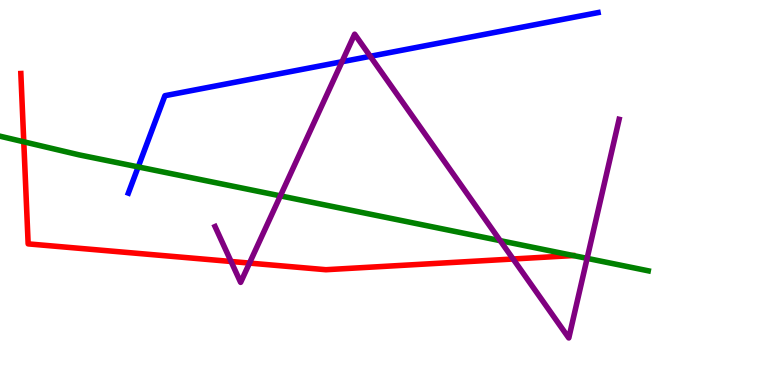[{'lines': ['blue', 'red'], 'intersections': []}, {'lines': ['green', 'red'], 'intersections': [{'x': 0.307, 'y': 6.32}]}, {'lines': ['purple', 'red'], 'intersections': [{'x': 2.98, 'y': 3.21}, {'x': 3.22, 'y': 3.17}, {'x': 6.62, 'y': 3.27}]}, {'lines': ['blue', 'green'], 'intersections': [{'x': 1.78, 'y': 5.66}]}, {'lines': ['blue', 'purple'], 'intersections': [{'x': 4.41, 'y': 8.4}, {'x': 4.78, 'y': 8.54}]}, {'lines': ['green', 'purple'], 'intersections': [{'x': 3.62, 'y': 4.91}, {'x': 6.45, 'y': 3.75}, {'x': 7.58, 'y': 3.29}]}]